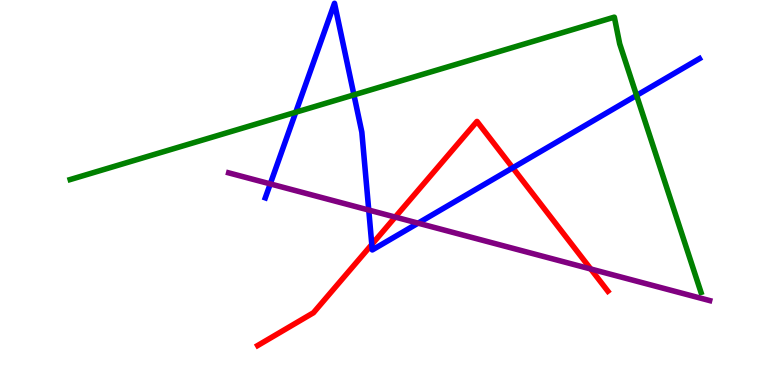[{'lines': ['blue', 'red'], 'intersections': [{'x': 4.8, 'y': 3.65}, {'x': 6.62, 'y': 5.64}]}, {'lines': ['green', 'red'], 'intersections': []}, {'lines': ['purple', 'red'], 'intersections': [{'x': 5.1, 'y': 4.36}, {'x': 7.62, 'y': 3.01}]}, {'lines': ['blue', 'green'], 'intersections': [{'x': 3.82, 'y': 7.08}, {'x': 4.57, 'y': 7.54}, {'x': 8.21, 'y': 7.52}]}, {'lines': ['blue', 'purple'], 'intersections': [{'x': 3.49, 'y': 5.22}, {'x': 4.76, 'y': 4.54}, {'x': 5.39, 'y': 4.2}]}, {'lines': ['green', 'purple'], 'intersections': []}]